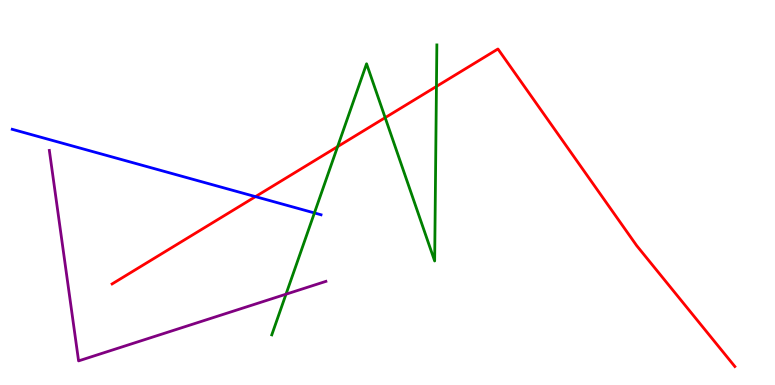[{'lines': ['blue', 'red'], 'intersections': [{'x': 3.3, 'y': 4.89}]}, {'lines': ['green', 'red'], 'intersections': [{'x': 4.36, 'y': 6.19}, {'x': 4.97, 'y': 6.94}, {'x': 5.63, 'y': 7.75}]}, {'lines': ['purple', 'red'], 'intersections': []}, {'lines': ['blue', 'green'], 'intersections': [{'x': 4.06, 'y': 4.47}]}, {'lines': ['blue', 'purple'], 'intersections': []}, {'lines': ['green', 'purple'], 'intersections': [{'x': 3.69, 'y': 2.36}]}]